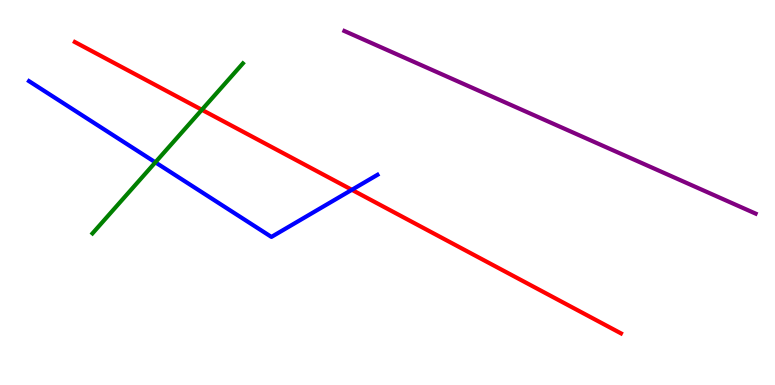[{'lines': ['blue', 'red'], 'intersections': [{'x': 4.54, 'y': 5.07}]}, {'lines': ['green', 'red'], 'intersections': [{'x': 2.6, 'y': 7.15}]}, {'lines': ['purple', 'red'], 'intersections': []}, {'lines': ['blue', 'green'], 'intersections': [{'x': 2.0, 'y': 5.78}]}, {'lines': ['blue', 'purple'], 'intersections': []}, {'lines': ['green', 'purple'], 'intersections': []}]